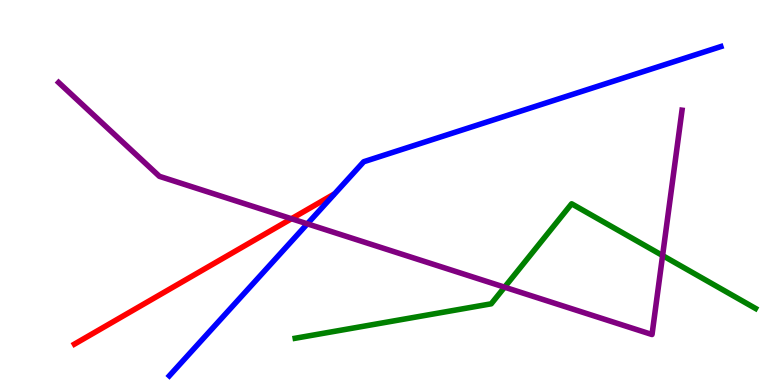[{'lines': ['blue', 'red'], 'intersections': []}, {'lines': ['green', 'red'], 'intersections': []}, {'lines': ['purple', 'red'], 'intersections': [{'x': 3.76, 'y': 4.32}]}, {'lines': ['blue', 'green'], 'intersections': []}, {'lines': ['blue', 'purple'], 'intersections': [{'x': 3.97, 'y': 4.19}]}, {'lines': ['green', 'purple'], 'intersections': [{'x': 6.51, 'y': 2.54}, {'x': 8.55, 'y': 3.36}]}]